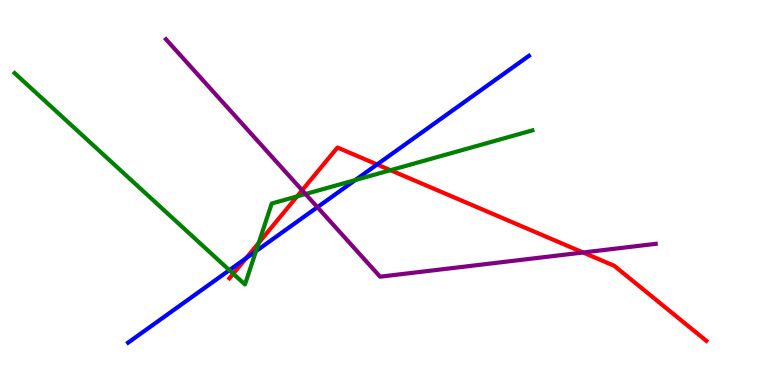[{'lines': ['blue', 'red'], 'intersections': [{'x': 3.17, 'y': 3.29}, {'x': 4.87, 'y': 5.73}]}, {'lines': ['green', 'red'], 'intersections': [{'x': 3.01, 'y': 2.89}, {'x': 3.34, 'y': 3.69}, {'x': 3.83, 'y': 4.9}, {'x': 5.04, 'y': 5.58}]}, {'lines': ['purple', 'red'], 'intersections': [{'x': 3.9, 'y': 5.06}, {'x': 7.52, 'y': 3.44}]}, {'lines': ['blue', 'green'], 'intersections': [{'x': 2.96, 'y': 2.98}, {'x': 3.3, 'y': 3.48}, {'x': 4.58, 'y': 5.32}]}, {'lines': ['blue', 'purple'], 'intersections': [{'x': 4.1, 'y': 4.62}]}, {'lines': ['green', 'purple'], 'intersections': [{'x': 3.94, 'y': 4.96}]}]